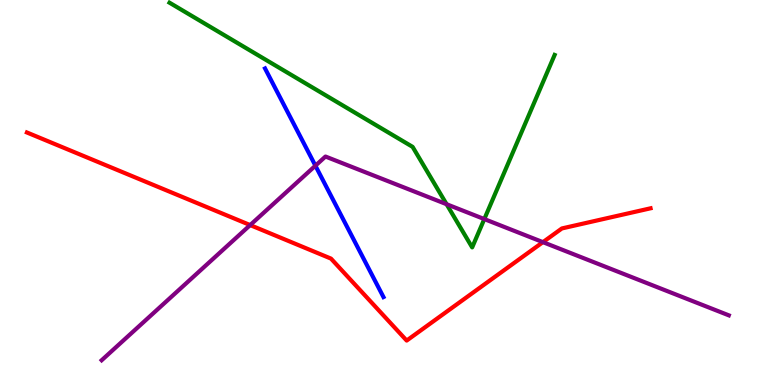[{'lines': ['blue', 'red'], 'intersections': []}, {'lines': ['green', 'red'], 'intersections': []}, {'lines': ['purple', 'red'], 'intersections': [{'x': 3.23, 'y': 4.15}, {'x': 7.01, 'y': 3.71}]}, {'lines': ['blue', 'green'], 'intersections': []}, {'lines': ['blue', 'purple'], 'intersections': [{'x': 4.07, 'y': 5.7}]}, {'lines': ['green', 'purple'], 'intersections': [{'x': 5.76, 'y': 4.7}, {'x': 6.25, 'y': 4.31}]}]